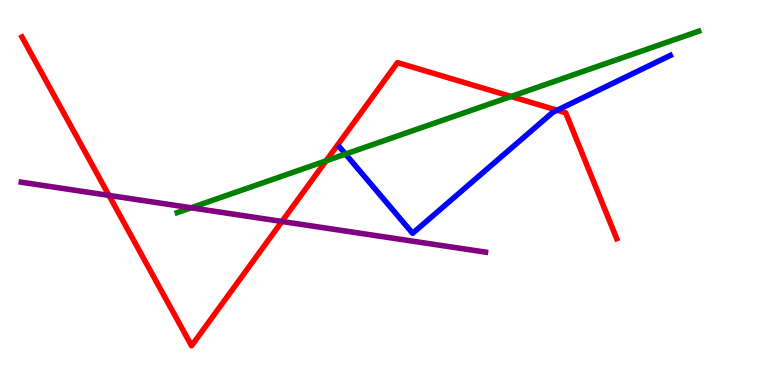[{'lines': ['blue', 'red'], 'intersections': [{'x': 7.19, 'y': 7.14}]}, {'lines': ['green', 'red'], 'intersections': [{'x': 4.21, 'y': 5.82}, {'x': 6.59, 'y': 7.49}]}, {'lines': ['purple', 'red'], 'intersections': [{'x': 1.41, 'y': 4.92}, {'x': 3.64, 'y': 4.25}]}, {'lines': ['blue', 'green'], 'intersections': [{'x': 4.46, 'y': 6.0}]}, {'lines': ['blue', 'purple'], 'intersections': []}, {'lines': ['green', 'purple'], 'intersections': [{'x': 2.47, 'y': 4.6}]}]